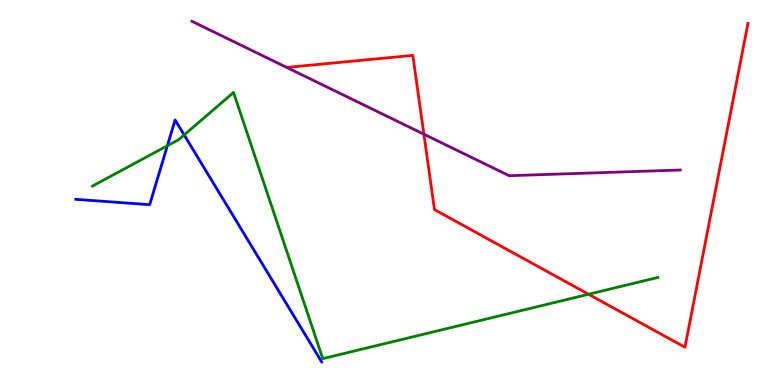[{'lines': ['blue', 'red'], 'intersections': []}, {'lines': ['green', 'red'], 'intersections': [{'x': 7.59, 'y': 2.36}]}, {'lines': ['purple', 'red'], 'intersections': [{'x': 5.47, 'y': 6.51}]}, {'lines': ['blue', 'green'], 'intersections': [{'x': 2.16, 'y': 6.21}, {'x': 2.38, 'y': 6.5}]}, {'lines': ['blue', 'purple'], 'intersections': []}, {'lines': ['green', 'purple'], 'intersections': []}]